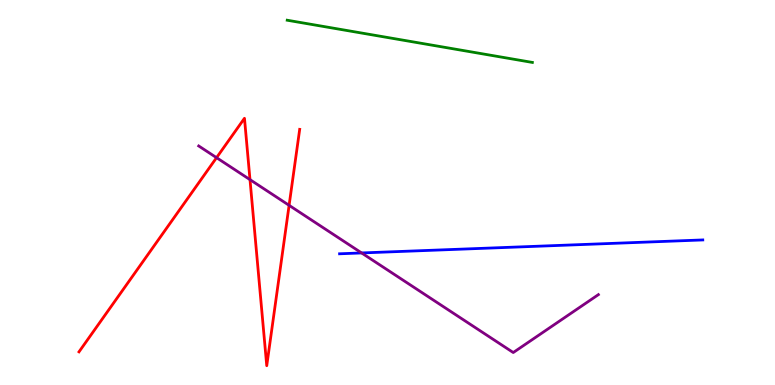[{'lines': ['blue', 'red'], 'intersections': []}, {'lines': ['green', 'red'], 'intersections': []}, {'lines': ['purple', 'red'], 'intersections': [{'x': 2.79, 'y': 5.9}, {'x': 3.23, 'y': 5.33}, {'x': 3.73, 'y': 4.67}]}, {'lines': ['blue', 'green'], 'intersections': []}, {'lines': ['blue', 'purple'], 'intersections': [{'x': 4.67, 'y': 3.43}]}, {'lines': ['green', 'purple'], 'intersections': []}]